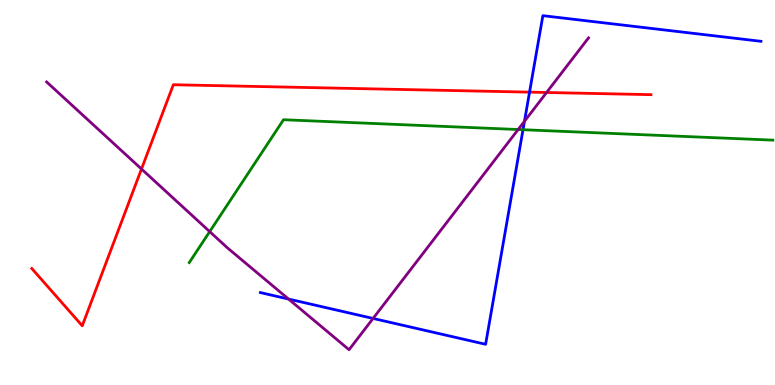[{'lines': ['blue', 'red'], 'intersections': [{'x': 6.83, 'y': 7.61}]}, {'lines': ['green', 'red'], 'intersections': []}, {'lines': ['purple', 'red'], 'intersections': [{'x': 1.83, 'y': 5.61}, {'x': 7.05, 'y': 7.6}]}, {'lines': ['blue', 'green'], 'intersections': [{'x': 6.75, 'y': 6.63}]}, {'lines': ['blue', 'purple'], 'intersections': [{'x': 3.72, 'y': 2.23}, {'x': 4.81, 'y': 1.73}, {'x': 6.77, 'y': 6.85}]}, {'lines': ['green', 'purple'], 'intersections': [{'x': 2.71, 'y': 3.98}, {'x': 6.69, 'y': 6.64}]}]